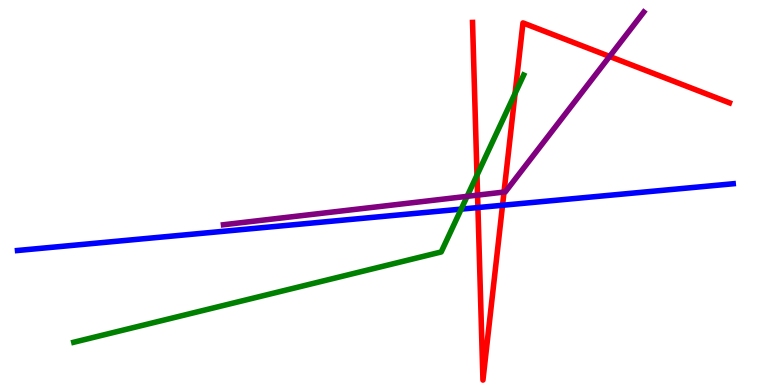[{'lines': ['blue', 'red'], 'intersections': [{'x': 6.17, 'y': 4.61}, {'x': 6.48, 'y': 4.67}]}, {'lines': ['green', 'red'], 'intersections': [{'x': 6.15, 'y': 5.45}, {'x': 6.65, 'y': 7.57}]}, {'lines': ['purple', 'red'], 'intersections': [{'x': 6.16, 'y': 4.93}, {'x': 6.5, 'y': 5.01}, {'x': 7.87, 'y': 8.53}]}, {'lines': ['blue', 'green'], 'intersections': [{'x': 5.95, 'y': 4.57}]}, {'lines': ['blue', 'purple'], 'intersections': []}, {'lines': ['green', 'purple'], 'intersections': [{'x': 6.03, 'y': 4.9}]}]